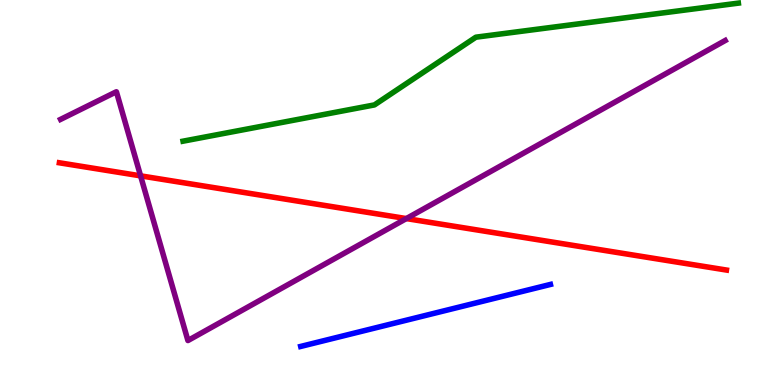[{'lines': ['blue', 'red'], 'intersections': []}, {'lines': ['green', 'red'], 'intersections': []}, {'lines': ['purple', 'red'], 'intersections': [{'x': 1.81, 'y': 5.43}, {'x': 5.24, 'y': 4.32}]}, {'lines': ['blue', 'green'], 'intersections': []}, {'lines': ['blue', 'purple'], 'intersections': []}, {'lines': ['green', 'purple'], 'intersections': []}]